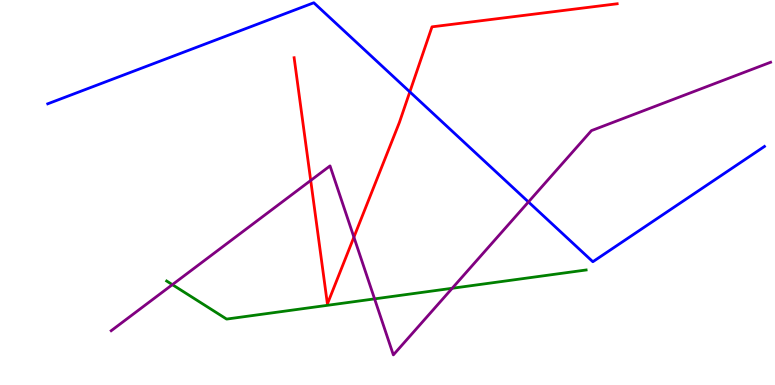[{'lines': ['blue', 'red'], 'intersections': [{'x': 5.29, 'y': 7.61}]}, {'lines': ['green', 'red'], 'intersections': []}, {'lines': ['purple', 'red'], 'intersections': [{'x': 4.01, 'y': 5.31}, {'x': 4.57, 'y': 3.84}]}, {'lines': ['blue', 'green'], 'intersections': []}, {'lines': ['blue', 'purple'], 'intersections': [{'x': 6.82, 'y': 4.75}]}, {'lines': ['green', 'purple'], 'intersections': [{'x': 2.22, 'y': 2.61}, {'x': 4.83, 'y': 2.24}, {'x': 5.83, 'y': 2.51}]}]